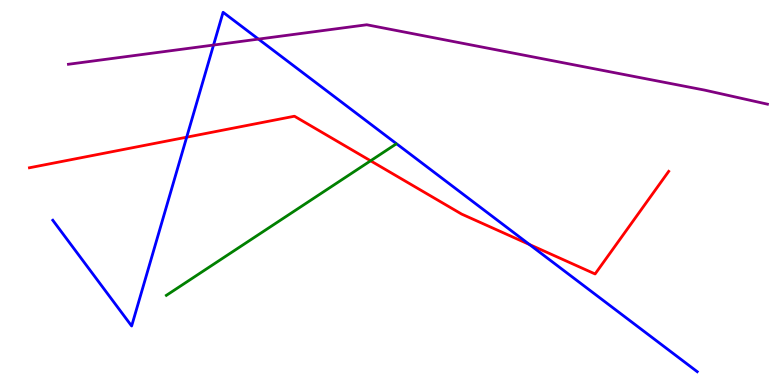[{'lines': ['blue', 'red'], 'intersections': [{'x': 2.41, 'y': 6.44}, {'x': 6.83, 'y': 3.65}]}, {'lines': ['green', 'red'], 'intersections': [{'x': 4.78, 'y': 5.82}]}, {'lines': ['purple', 'red'], 'intersections': []}, {'lines': ['blue', 'green'], 'intersections': []}, {'lines': ['blue', 'purple'], 'intersections': [{'x': 2.76, 'y': 8.83}, {'x': 3.33, 'y': 8.98}]}, {'lines': ['green', 'purple'], 'intersections': []}]